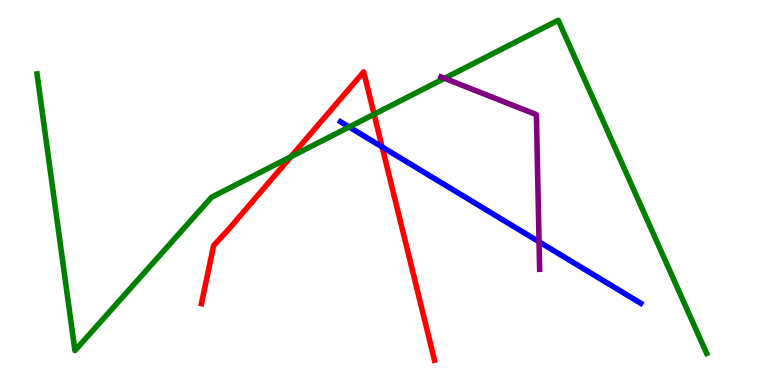[{'lines': ['blue', 'red'], 'intersections': [{'x': 4.93, 'y': 6.18}]}, {'lines': ['green', 'red'], 'intersections': [{'x': 3.75, 'y': 5.93}, {'x': 4.83, 'y': 7.03}]}, {'lines': ['purple', 'red'], 'intersections': []}, {'lines': ['blue', 'green'], 'intersections': [{'x': 4.51, 'y': 6.7}]}, {'lines': ['blue', 'purple'], 'intersections': [{'x': 6.96, 'y': 3.72}]}, {'lines': ['green', 'purple'], 'intersections': [{'x': 5.74, 'y': 7.97}]}]